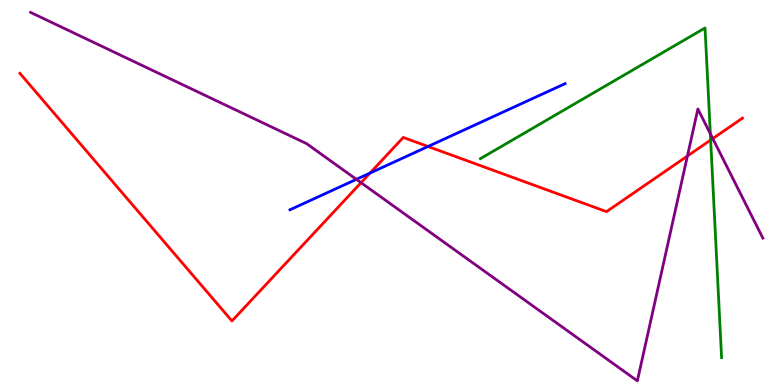[{'lines': ['blue', 'red'], 'intersections': [{'x': 4.77, 'y': 5.5}, {'x': 5.52, 'y': 6.2}]}, {'lines': ['green', 'red'], 'intersections': [{'x': 9.17, 'y': 6.36}]}, {'lines': ['purple', 'red'], 'intersections': [{'x': 4.66, 'y': 5.25}, {'x': 8.87, 'y': 5.95}, {'x': 9.2, 'y': 6.4}]}, {'lines': ['blue', 'green'], 'intersections': []}, {'lines': ['blue', 'purple'], 'intersections': [{'x': 4.6, 'y': 5.34}]}, {'lines': ['green', 'purple'], 'intersections': [{'x': 9.17, 'y': 6.53}]}]